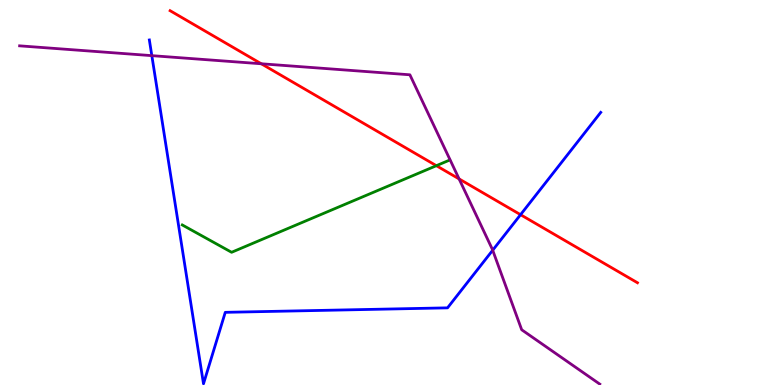[{'lines': ['blue', 'red'], 'intersections': [{'x': 6.72, 'y': 4.42}]}, {'lines': ['green', 'red'], 'intersections': [{'x': 5.63, 'y': 5.7}]}, {'lines': ['purple', 'red'], 'intersections': [{'x': 3.37, 'y': 8.34}, {'x': 5.92, 'y': 5.35}]}, {'lines': ['blue', 'green'], 'intersections': []}, {'lines': ['blue', 'purple'], 'intersections': [{'x': 1.96, 'y': 8.55}, {'x': 6.36, 'y': 3.5}]}, {'lines': ['green', 'purple'], 'intersections': []}]